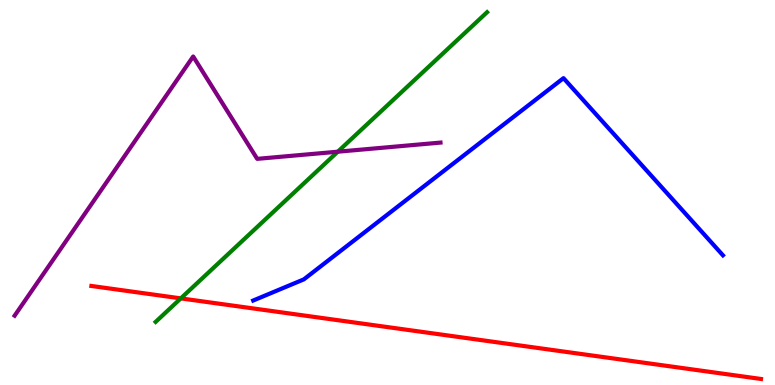[{'lines': ['blue', 'red'], 'intersections': []}, {'lines': ['green', 'red'], 'intersections': [{'x': 2.33, 'y': 2.25}]}, {'lines': ['purple', 'red'], 'intersections': []}, {'lines': ['blue', 'green'], 'intersections': []}, {'lines': ['blue', 'purple'], 'intersections': []}, {'lines': ['green', 'purple'], 'intersections': [{'x': 4.36, 'y': 6.06}]}]